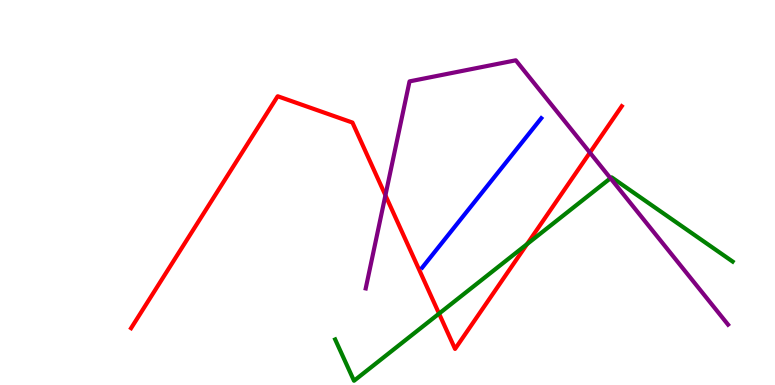[{'lines': ['blue', 'red'], 'intersections': []}, {'lines': ['green', 'red'], 'intersections': [{'x': 5.67, 'y': 1.85}, {'x': 6.8, 'y': 3.66}]}, {'lines': ['purple', 'red'], 'intersections': [{'x': 4.97, 'y': 4.93}, {'x': 7.61, 'y': 6.04}]}, {'lines': ['blue', 'green'], 'intersections': []}, {'lines': ['blue', 'purple'], 'intersections': []}, {'lines': ['green', 'purple'], 'intersections': [{'x': 7.88, 'y': 5.37}]}]